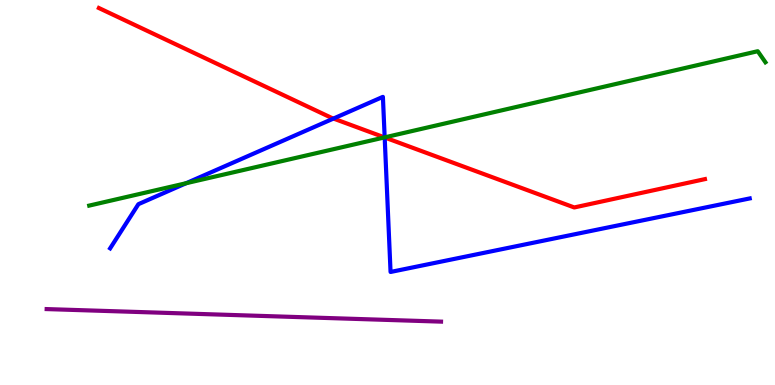[{'lines': ['blue', 'red'], 'intersections': [{'x': 4.3, 'y': 6.92}, {'x': 4.96, 'y': 6.43}]}, {'lines': ['green', 'red'], 'intersections': [{'x': 4.96, 'y': 6.43}]}, {'lines': ['purple', 'red'], 'intersections': []}, {'lines': ['blue', 'green'], 'intersections': [{'x': 2.4, 'y': 5.24}, {'x': 4.96, 'y': 6.43}]}, {'lines': ['blue', 'purple'], 'intersections': []}, {'lines': ['green', 'purple'], 'intersections': []}]